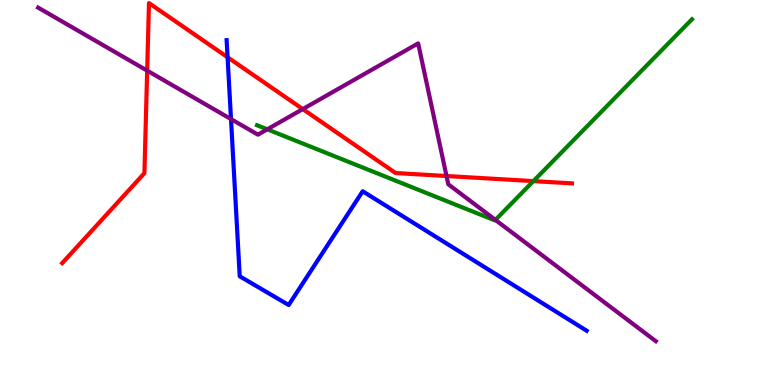[{'lines': ['blue', 'red'], 'intersections': [{'x': 2.94, 'y': 8.51}]}, {'lines': ['green', 'red'], 'intersections': [{'x': 6.88, 'y': 5.3}]}, {'lines': ['purple', 'red'], 'intersections': [{'x': 1.9, 'y': 8.17}, {'x': 3.91, 'y': 7.17}, {'x': 5.76, 'y': 5.43}]}, {'lines': ['blue', 'green'], 'intersections': []}, {'lines': ['blue', 'purple'], 'intersections': [{'x': 2.98, 'y': 6.91}]}, {'lines': ['green', 'purple'], 'intersections': [{'x': 3.45, 'y': 6.64}, {'x': 6.39, 'y': 4.29}]}]